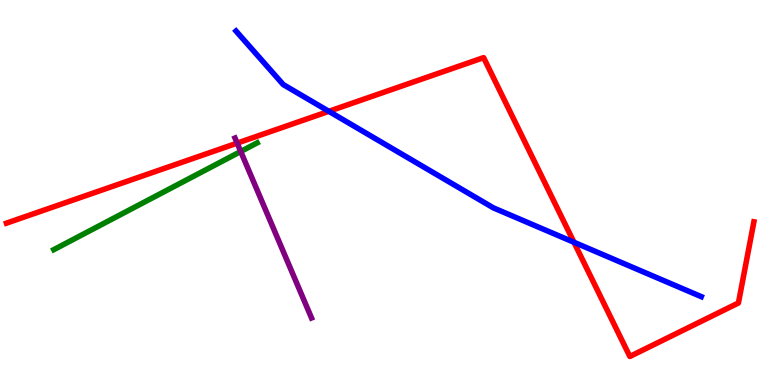[{'lines': ['blue', 'red'], 'intersections': [{'x': 4.24, 'y': 7.11}, {'x': 7.41, 'y': 3.71}]}, {'lines': ['green', 'red'], 'intersections': []}, {'lines': ['purple', 'red'], 'intersections': [{'x': 3.06, 'y': 6.28}]}, {'lines': ['blue', 'green'], 'intersections': []}, {'lines': ['blue', 'purple'], 'intersections': []}, {'lines': ['green', 'purple'], 'intersections': [{'x': 3.11, 'y': 6.06}]}]